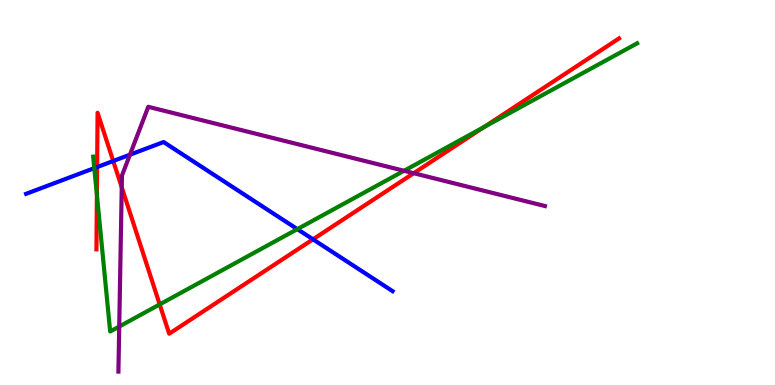[{'lines': ['blue', 'red'], 'intersections': [{'x': 1.25, 'y': 5.66}, {'x': 1.46, 'y': 5.82}, {'x': 4.04, 'y': 3.78}]}, {'lines': ['green', 'red'], 'intersections': [{'x': 1.25, 'y': 4.94}, {'x': 2.06, 'y': 2.09}, {'x': 6.24, 'y': 6.7}]}, {'lines': ['purple', 'red'], 'intersections': [{'x': 1.57, 'y': 5.13}, {'x': 5.34, 'y': 5.5}]}, {'lines': ['blue', 'green'], 'intersections': [{'x': 1.22, 'y': 5.63}, {'x': 3.84, 'y': 4.05}]}, {'lines': ['blue', 'purple'], 'intersections': [{'x': 1.68, 'y': 5.98}]}, {'lines': ['green', 'purple'], 'intersections': [{'x': 1.54, 'y': 1.52}, {'x': 5.21, 'y': 5.56}]}]